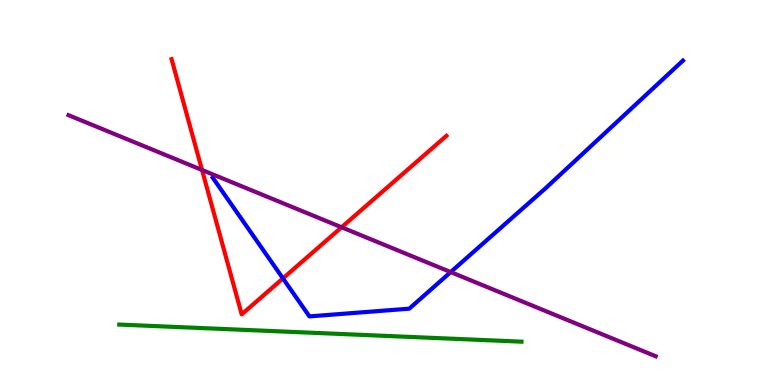[{'lines': ['blue', 'red'], 'intersections': [{'x': 3.65, 'y': 2.77}]}, {'lines': ['green', 'red'], 'intersections': []}, {'lines': ['purple', 'red'], 'intersections': [{'x': 2.61, 'y': 5.58}, {'x': 4.41, 'y': 4.1}]}, {'lines': ['blue', 'green'], 'intersections': []}, {'lines': ['blue', 'purple'], 'intersections': [{'x': 5.82, 'y': 2.93}]}, {'lines': ['green', 'purple'], 'intersections': []}]